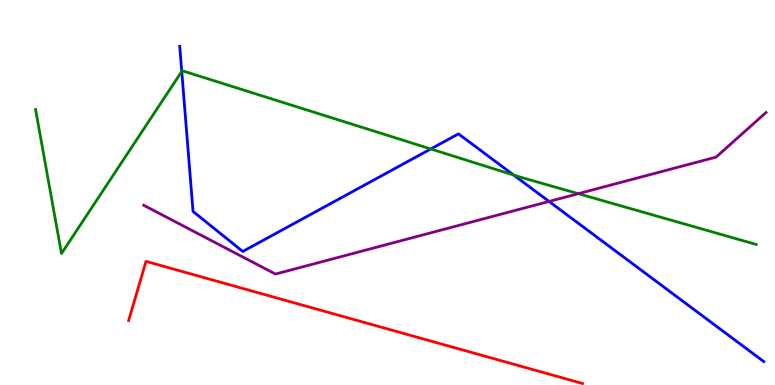[{'lines': ['blue', 'red'], 'intersections': []}, {'lines': ['green', 'red'], 'intersections': []}, {'lines': ['purple', 'red'], 'intersections': []}, {'lines': ['blue', 'green'], 'intersections': [{'x': 2.35, 'y': 8.14}, {'x': 5.56, 'y': 6.13}, {'x': 6.63, 'y': 5.45}]}, {'lines': ['blue', 'purple'], 'intersections': [{'x': 7.08, 'y': 4.77}]}, {'lines': ['green', 'purple'], 'intersections': [{'x': 7.46, 'y': 4.97}]}]